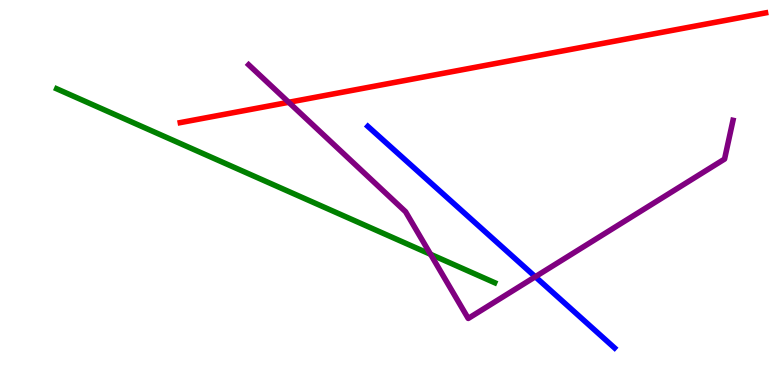[{'lines': ['blue', 'red'], 'intersections': []}, {'lines': ['green', 'red'], 'intersections': []}, {'lines': ['purple', 'red'], 'intersections': [{'x': 3.73, 'y': 7.34}]}, {'lines': ['blue', 'green'], 'intersections': []}, {'lines': ['blue', 'purple'], 'intersections': [{'x': 6.91, 'y': 2.81}]}, {'lines': ['green', 'purple'], 'intersections': [{'x': 5.56, 'y': 3.39}]}]